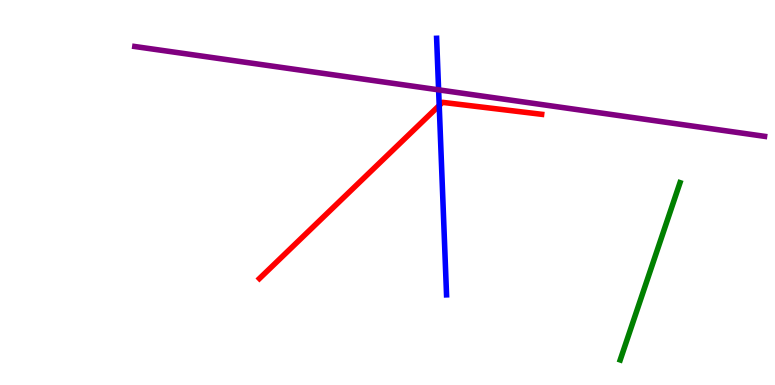[{'lines': ['blue', 'red'], 'intersections': [{'x': 5.67, 'y': 7.26}]}, {'lines': ['green', 'red'], 'intersections': []}, {'lines': ['purple', 'red'], 'intersections': []}, {'lines': ['blue', 'green'], 'intersections': []}, {'lines': ['blue', 'purple'], 'intersections': [{'x': 5.66, 'y': 7.67}]}, {'lines': ['green', 'purple'], 'intersections': []}]